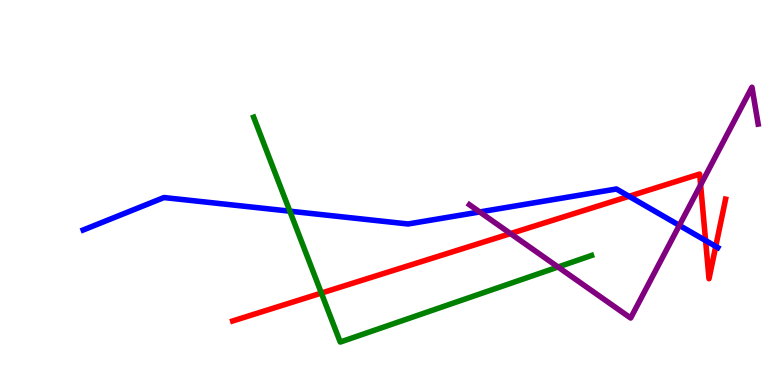[{'lines': ['blue', 'red'], 'intersections': [{'x': 8.12, 'y': 4.9}, {'x': 9.1, 'y': 3.75}, {'x': 9.24, 'y': 3.6}]}, {'lines': ['green', 'red'], 'intersections': [{'x': 4.15, 'y': 2.39}]}, {'lines': ['purple', 'red'], 'intersections': [{'x': 6.59, 'y': 3.93}, {'x': 9.04, 'y': 5.2}]}, {'lines': ['blue', 'green'], 'intersections': [{'x': 3.74, 'y': 4.51}]}, {'lines': ['blue', 'purple'], 'intersections': [{'x': 6.19, 'y': 4.49}, {'x': 8.77, 'y': 4.15}]}, {'lines': ['green', 'purple'], 'intersections': [{'x': 7.2, 'y': 3.06}]}]